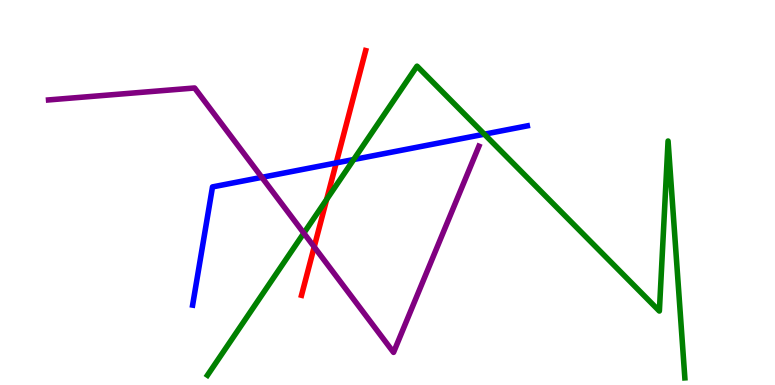[{'lines': ['blue', 'red'], 'intersections': [{'x': 4.34, 'y': 5.77}]}, {'lines': ['green', 'red'], 'intersections': [{'x': 4.21, 'y': 4.82}]}, {'lines': ['purple', 'red'], 'intersections': [{'x': 4.05, 'y': 3.59}]}, {'lines': ['blue', 'green'], 'intersections': [{'x': 4.56, 'y': 5.86}, {'x': 6.25, 'y': 6.51}]}, {'lines': ['blue', 'purple'], 'intersections': [{'x': 3.38, 'y': 5.39}]}, {'lines': ['green', 'purple'], 'intersections': [{'x': 3.92, 'y': 3.95}]}]